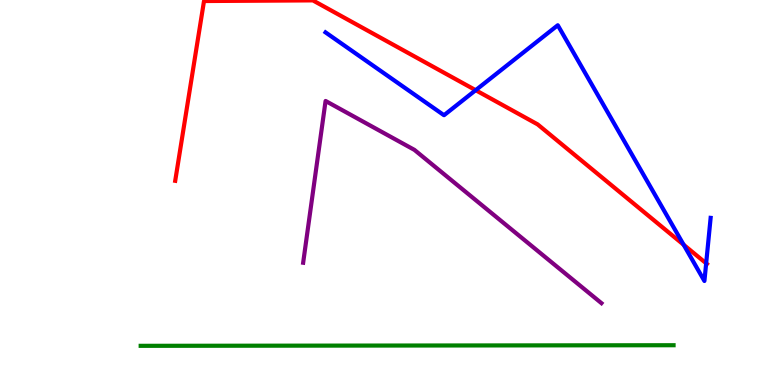[{'lines': ['blue', 'red'], 'intersections': [{'x': 6.14, 'y': 7.66}, {'x': 8.82, 'y': 3.64}, {'x': 9.11, 'y': 3.16}]}, {'lines': ['green', 'red'], 'intersections': []}, {'lines': ['purple', 'red'], 'intersections': []}, {'lines': ['blue', 'green'], 'intersections': []}, {'lines': ['blue', 'purple'], 'intersections': []}, {'lines': ['green', 'purple'], 'intersections': []}]